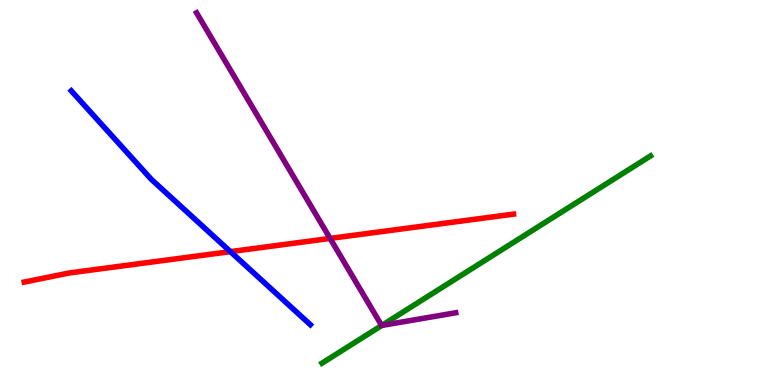[{'lines': ['blue', 'red'], 'intersections': [{'x': 2.97, 'y': 3.46}]}, {'lines': ['green', 'red'], 'intersections': []}, {'lines': ['purple', 'red'], 'intersections': [{'x': 4.26, 'y': 3.81}]}, {'lines': ['blue', 'green'], 'intersections': []}, {'lines': ['blue', 'purple'], 'intersections': []}, {'lines': ['green', 'purple'], 'intersections': [{'x': 4.93, 'y': 1.55}]}]